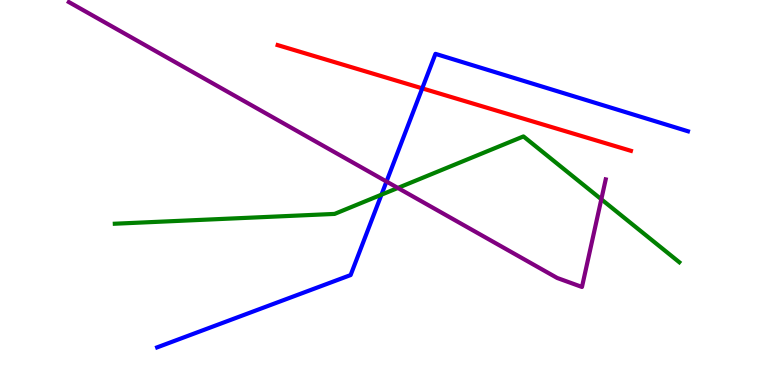[{'lines': ['blue', 'red'], 'intersections': [{'x': 5.45, 'y': 7.7}]}, {'lines': ['green', 'red'], 'intersections': []}, {'lines': ['purple', 'red'], 'intersections': []}, {'lines': ['blue', 'green'], 'intersections': [{'x': 4.92, 'y': 4.94}]}, {'lines': ['blue', 'purple'], 'intersections': [{'x': 4.99, 'y': 5.28}]}, {'lines': ['green', 'purple'], 'intersections': [{'x': 5.13, 'y': 5.12}, {'x': 7.76, 'y': 4.82}]}]